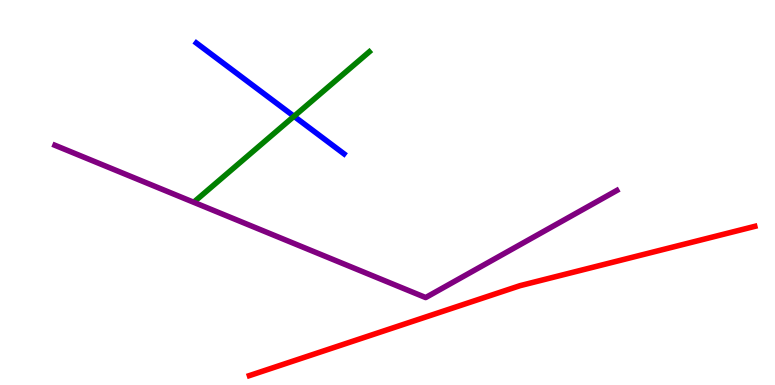[{'lines': ['blue', 'red'], 'intersections': []}, {'lines': ['green', 'red'], 'intersections': []}, {'lines': ['purple', 'red'], 'intersections': []}, {'lines': ['blue', 'green'], 'intersections': [{'x': 3.79, 'y': 6.98}]}, {'lines': ['blue', 'purple'], 'intersections': []}, {'lines': ['green', 'purple'], 'intersections': []}]